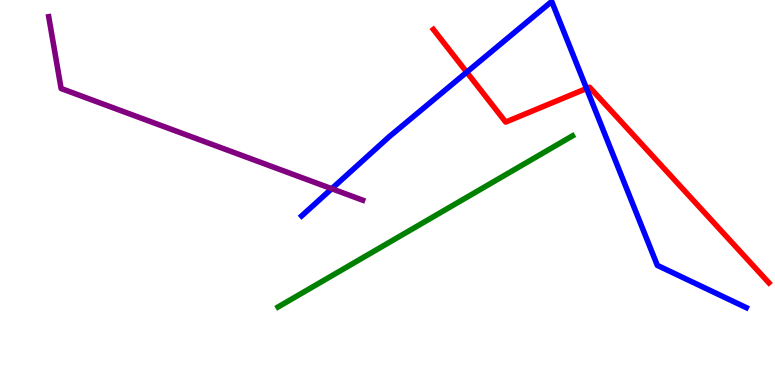[{'lines': ['blue', 'red'], 'intersections': [{'x': 6.02, 'y': 8.13}, {'x': 7.57, 'y': 7.7}]}, {'lines': ['green', 'red'], 'intersections': []}, {'lines': ['purple', 'red'], 'intersections': []}, {'lines': ['blue', 'green'], 'intersections': []}, {'lines': ['blue', 'purple'], 'intersections': [{'x': 4.28, 'y': 5.1}]}, {'lines': ['green', 'purple'], 'intersections': []}]